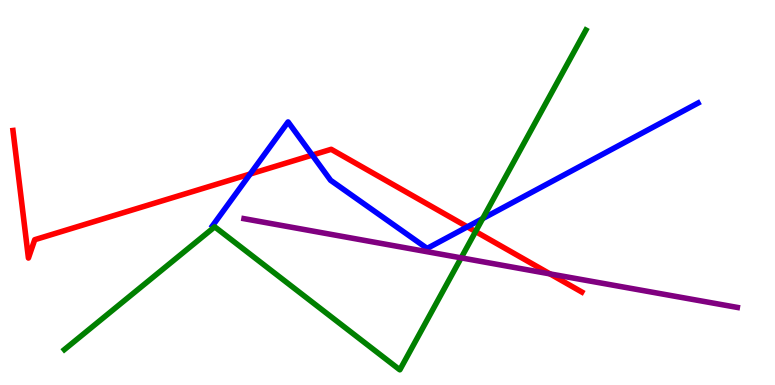[{'lines': ['blue', 'red'], 'intersections': [{'x': 3.23, 'y': 5.48}, {'x': 4.03, 'y': 5.97}, {'x': 6.03, 'y': 4.11}]}, {'lines': ['green', 'red'], 'intersections': [{'x': 6.14, 'y': 3.99}]}, {'lines': ['purple', 'red'], 'intersections': [{'x': 7.1, 'y': 2.89}]}, {'lines': ['blue', 'green'], 'intersections': [{'x': 6.23, 'y': 4.32}]}, {'lines': ['blue', 'purple'], 'intersections': []}, {'lines': ['green', 'purple'], 'intersections': [{'x': 5.95, 'y': 3.3}]}]